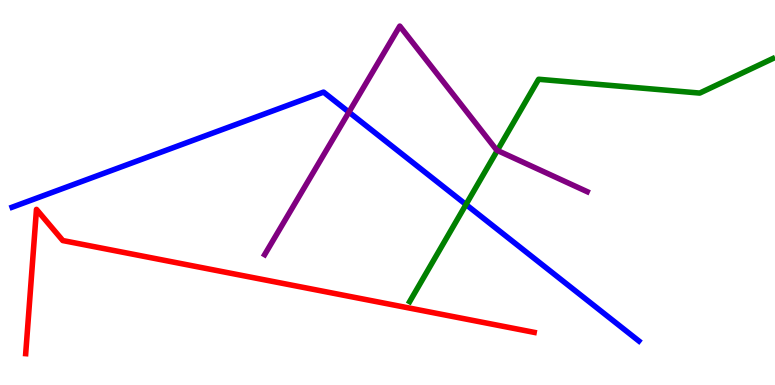[{'lines': ['blue', 'red'], 'intersections': []}, {'lines': ['green', 'red'], 'intersections': []}, {'lines': ['purple', 'red'], 'intersections': []}, {'lines': ['blue', 'green'], 'intersections': [{'x': 6.01, 'y': 4.69}]}, {'lines': ['blue', 'purple'], 'intersections': [{'x': 4.5, 'y': 7.09}]}, {'lines': ['green', 'purple'], 'intersections': [{'x': 6.42, 'y': 6.09}]}]